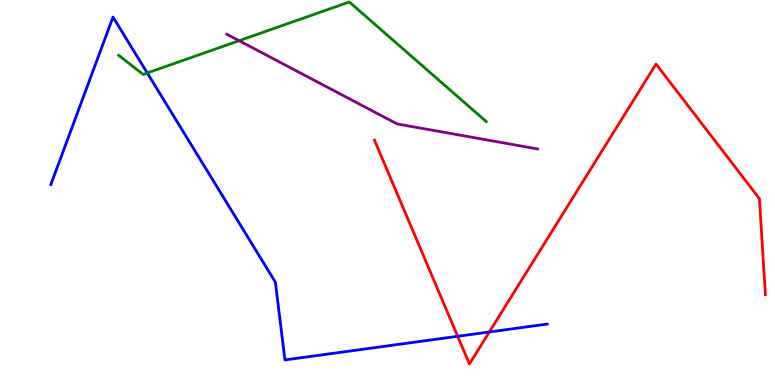[{'lines': ['blue', 'red'], 'intersections': [{'x': 5.91, 'y': 1.26}, {'x': 6.31, 'y': 1.38}]}, {'lines': ['green', 'red'], 'intersections': []}, {'lines': ['purple', 'red'], 'intersections': []}, {'lines': ['blue', 'green'], 'intersections': [{'x': 1.9, 'y': 8.1}]}, {'lines': ['blue', 'purple'], 'intersections': []}, {'lines': ['green', 'purple'], 'intersections': [{'x': 3.09, 'y': 8.94}]}]